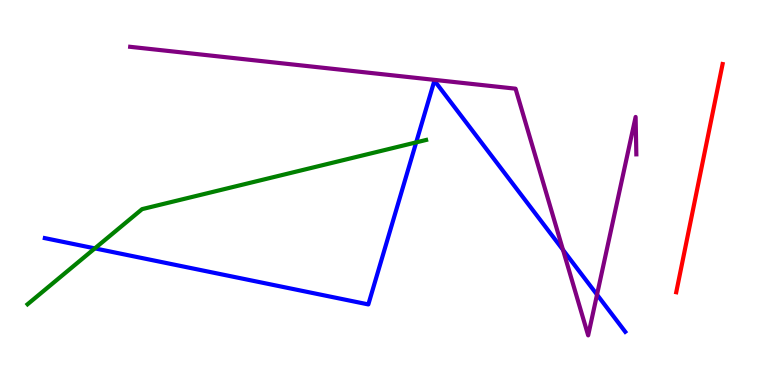[{'lines': ['blue', 'red'], 'intersections': []}, {'lines': ['green', 'red'], 'intersections': []}, {'lines': ['purple', 'red'], 'intersections': []}, {'lines': ['blue', 'green'], 'intersections': [{'x': 1.22, 'y': 3.55}, {'x': 5.37, 'y': 6.3}]}, {'lines': ['blue', 'purple'], 'intersections': [{'x': 7.26, 'y': 3.51}, {'x': 7.7, 'y': 2.35}]}, {'lines': ['green', 'purple'], 'intersections': []}]